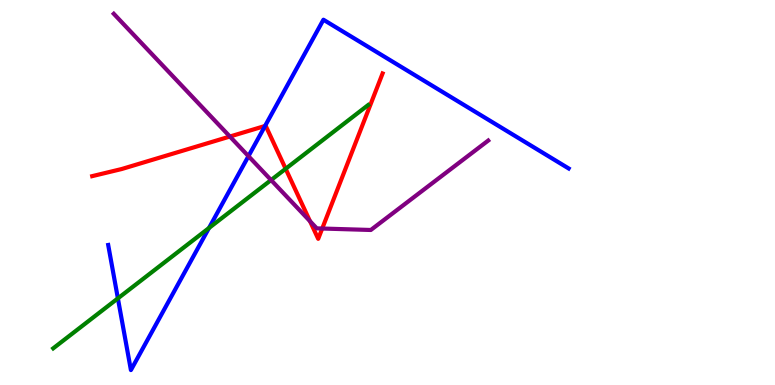[{'lines': ['blue', 'red'], 'intersections': [{'x': 3.42, 'y': 6.73}]}, {'lines': ['green', 'red'], 'intersections': [{'x': 3.69, 'y': 5.62}]}, {'lines': ['purple', 'red'], 'intersections': [{'x': 2.97, 'y': 6.45}, {'x': 4.0, 'y': 4.25}, {'x': 4.16, 'y': 4.06}]}, {'lines': ['blue', 'green'], 'intersections': [{'x': 1.52, 'y': 2.25}, {'x': 2.7, 'y': 4.08}]}, {'lines': ['blue', 'purple'], 'intersections': [{'x': 3.21, 'y': 5.94}]}, {'lines': ['green', 'purple'], 'intersections': [{'x': 3.5, 'y': 5.32}]}]